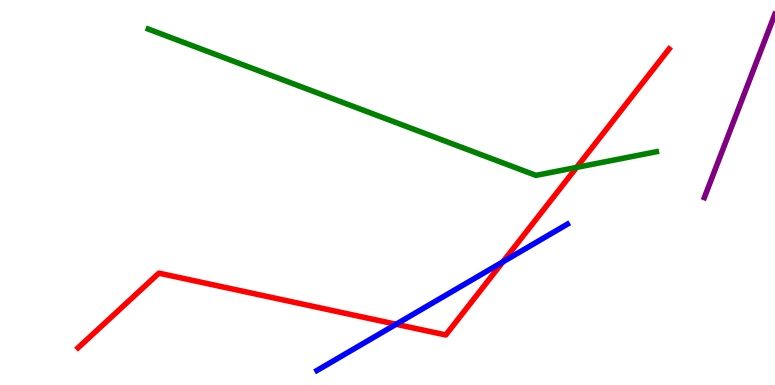[{'lines': ['blue', 'red'], 'intersections': [{'x': 5.11, 'y': 1.58}, {'x': 6.49, 'y': 3.2}]}, {'lines': ['green', 'red'], 'intersections': [{'x': 7.44, 'y': 5.65}]}, {'lines': ['purple', 'red'], 'intersections': []}, {'lines': ['blue', 'green'], 'intersections': []}, {'lines': ['blue', 'purple'], 'intersections': []}, {'lines': ['green', 'purple'], 'intersections': []}]